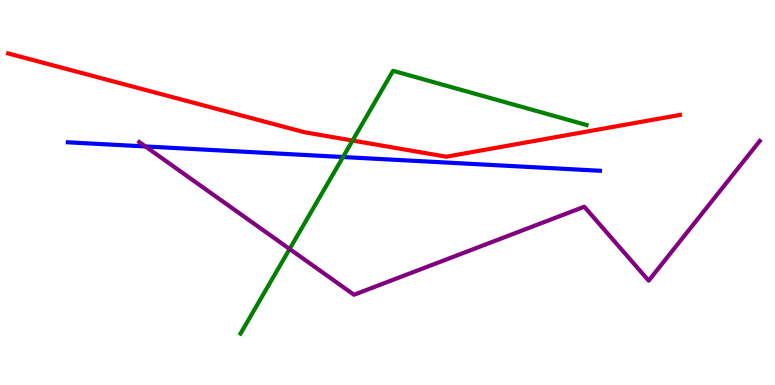[{'lines': ['blue', 'red'], 'intersections': []}, {'lines': ['green', 'red'], 'intersections': [{'x': 4.55, 'y': 6.35}]}, {'lines': ['purple', 'red'], 'intersections': []}, {'lines': ['blue', 'green'], 'intersections': [{'x': 4.43, 'y': 5.92}]}, {'lines': ['blue', 'purple'], 'intersections': [{'x': 1.88, 'y': 6.2}]}, {'lines': ['green', 'purple'], 'intersections': [{'x': 3.74, 'y': 3.53}]}]